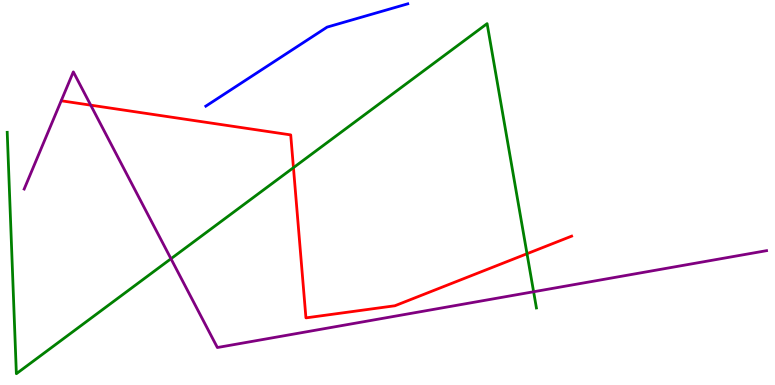[{'lines': ['blue', 'red'], 'intersections': []}, {'lines': ['green', 'red'], 'intersections': [{'x': 3.79, 'y': 5.65}, {'x': 6.8, 'y': 3.41}]}, {'lines': ['purple', 'red'], 'intersections': [{'x': 1.17, 'y': 7.27}]}, {'lines': ['blue', 'green'], 'intersections': []}, {'lines': ['blue', 'purple'], 'intersections': []}, {'lines': ['green', 'purple'], 'intersections': [{'x': 2.21, 'y': 3.28}, {'x': 6.89, 'y': 2.42}]}]